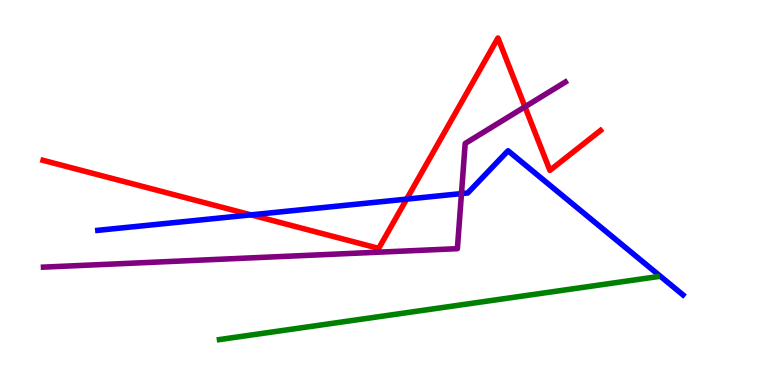[{'lines': ['blue', 'red'], 'intersections': [{'x': 3.24, 'y': 4.42}, {'x': 5.25, 'y': 4.83}]}, {'lines': ['green', 'red'], 'intersections': []}, {'lines': ['purple', 'red'], 'intersections': [{'x': 6.77, 'y': 7.23}]}, {'lines': ['blue', 'green'], 'intersections': []}, {'lines': ['blue', 'purple'], 'intersections': [{'x': 5.95, 'y': 4.97}]}, {'lines': ['green', 'purple'], 'intersections': []}]